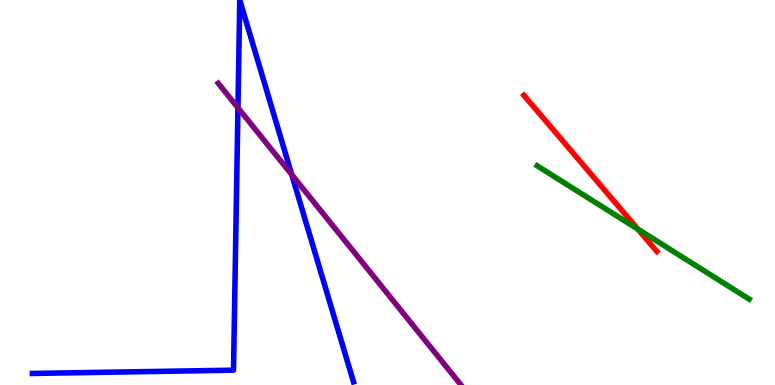[{'lines': ['blue', 'red'], 'intersections': []}, {'lines': ['green', 'red'], 'intersections': [{'x': 8.23, 'y': 4.05}]}, {'lines': ['purple', 'red'], 'intersections': []}, {'lines': ['blue', 'green'], 'intersections': []}, {'lines': ['blue', 'purple'], 'intersections': [{'x': 3.07, 'y': 7.2}, {'x': 3.76, 'y': 5.46}]}, {'lines': ['green', 'purple'], 'intersections': []}]